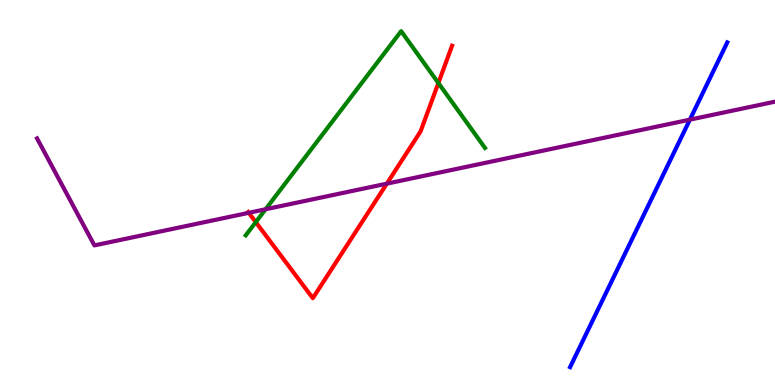[{'lines': ['blue', 'red'], 'intersections': []}, {'lines': ['green', 'red'], 'intersections': [{'x': 3.3, 'y': 4.23}, {'x': 5.66, 'y': 7.84}]}, {'lines': ['purple', 'red'], 'intersections': [{'x': 3.21, 'y': 4.47}, {'x': 4.99, 'y': 5.23}]}, {'lines': ['blue', 'green'], 'intersections': []}, {'lines': ['blue', 'purple'], 'intersections': [{'x': 8.9, 'y': 6.89}]}, {'lines': ['green', 'purple'], 'intersections': [{'x': 3.43, 'y': 4.56}]}]